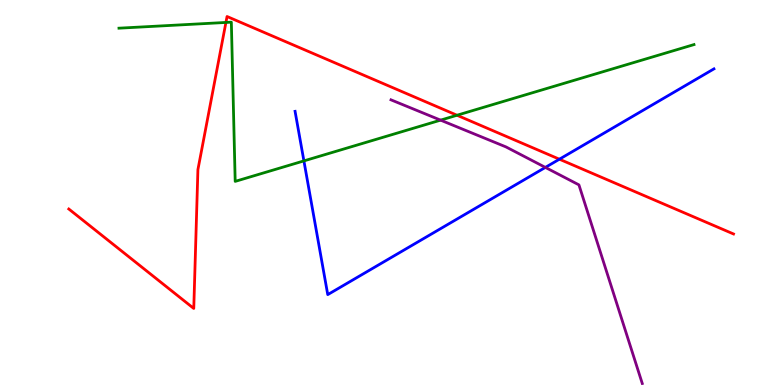[{'lines': ['blue', 'red'], 'intersections': [{'x': 7.22, 'y': 5.86}]}, {'lines': ['green', 'red'], 'intersections': [{'x': 2.92, 'y': 9.42}, {'x': 5.9, 'y': 7.01}]}, {'lines': ['purple', 'red'], 'intersections': []}, {'lines': ['blue', 'green'], 'intersections': [{'x': 3.92, 'y': 5.82}]}, {'lines': ['blue', 'purple'], 'intersections': [{'x': 7.04, 'y': 5.65}]}, {'lines': ['green', 'purple'], 'intersections': [{'x': 5.68, 'y': 6.88}]}]